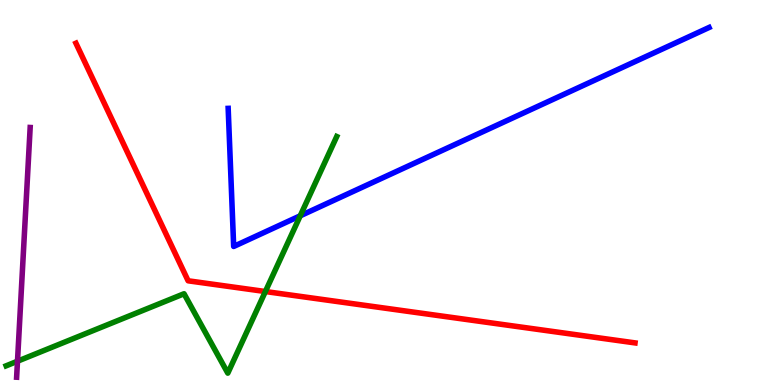[{'lines': ['blue', 'red'], 'intersections': []}, {'lines': ['green', 'red'], 'intersections': [{'x': 3.42, 'y': 2.43}]}, {'lines': ['purple', 'red'], 'intersections': []}, {'lines': ['blue', 'green'], 'intersections': [{'x': 3.87, 'y': 4.39}]}, {'lines': ['blue', 'purple'], 'intersections': []}, {'lines': ['green', 'purple'], 'intersections': [{'x': 0.226, 'y': 0.618}]}]